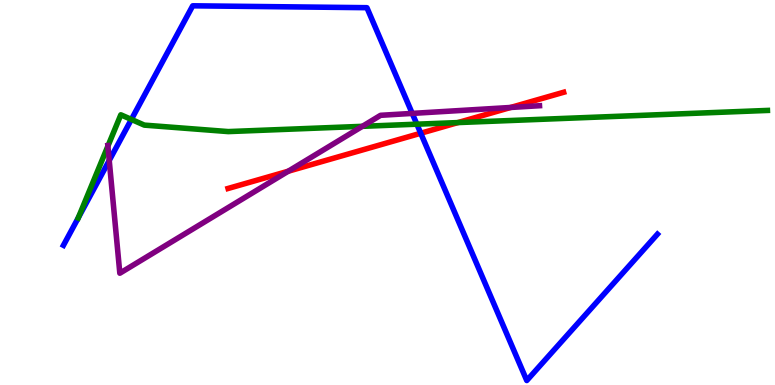[{'lines': ['blue', 'red'], 'intersections': [{'x': 5.43, 'y': 6.54}]}, {'lines': ['green', 'red'], 'intersections': [{'x': 5.91, 'y': 6.82}]}, {'lines': ['purple', 'red'], 'intersections': [{'x': 3.72, 'y': 5.55}, {'x': 6.59, 'y': 7.21}]}, {'lines': ['blue', 'green'], 'intersections': [{'x': 1.01, 'y': 4.34}, {'x': 1.7, 'y': 6.9}, {'x': 5.38, 'y': 6.77}]}, {'lines': ['blue', 'purple'], 'intersections': [{'x': 1.41, 'y': 5.83}, {'x': 5.32, 'y': 7.05}]}, {'lines': ['green', 'purple'], 'intersections': [{'x': 1.39, 'y': 6.2}, {'x': 4.68, 'y': 6.72}]}]